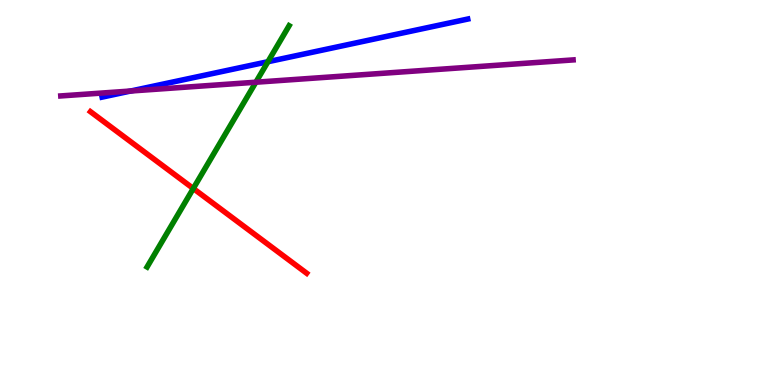[{'lines': ['blue', 'red'], 'intersections': []}, {'lines': ['green', 'red'], 'intersections': [{'x': 2.49, 'y': 5.1}]}, {'lines': ['purple', 'red'], 'intersections': []}, {'lines': ['blue', 'green'], 'intersections': [{'x': 3.46, 'y': 8.4}]}, {'lines': ['blue', 'purple'], 'intersections': [{'x': 1.69, 'y': 7.64}]}, {'lines': ['green', 'purple'], 'intersections': [{'x': 3.3, 'y': 7.86}]}]